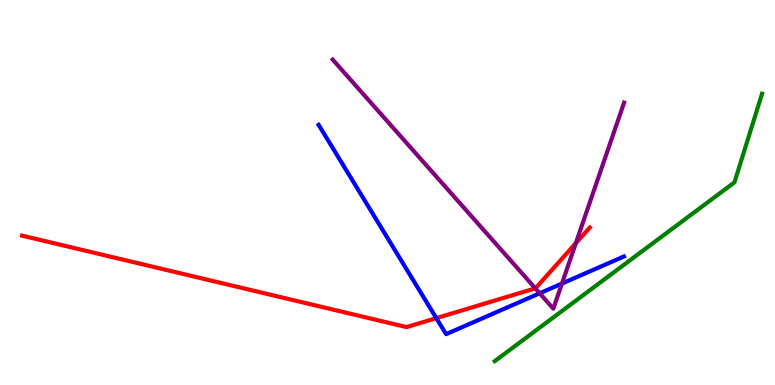[{'lines': ['blue', 'red'], 'intersections': [{'x': 5.63, 'y': 1.74}]}, {'lines': ['green', 'red'], 'intersections': []}, {'lines': ['purple', 'red'], 'intersections': [{'x': 6.91, 'y': 2.51}, {'x': 7.43, 'y': 3.68}]}, {'lines': ['blue', 'green'], 'intersections': []}, {'lines': ['blue', 'purple'], 'intersections': [{'x': 6.96, 'y': 2.38}, {'x': 7.25, 'y': 2.64}]}, {'lines': ['green', 'purple'], 'intersections': []}]